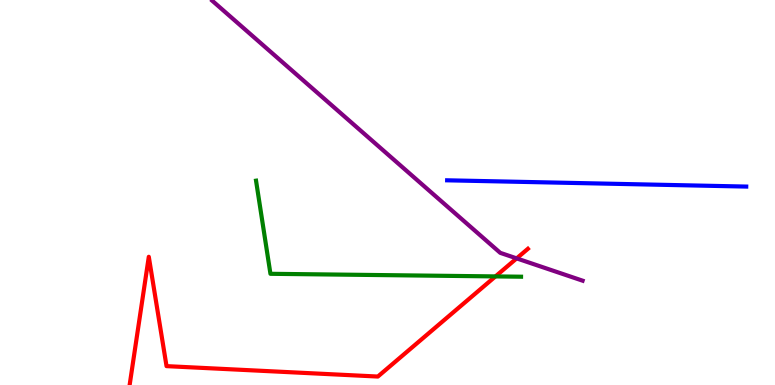[{'lines': ['blue', 'red'], 'intersections': []}, {'lines': ['green', 'red'], 'intersections': [{'x': 6.39, 'y': 2.82}]}, {'lines': ['purple', 'red'], 'intersections': [{'x': 6.67, 'y': 3.29}]}, {'lines': ['blue', 'green'], 'intersections': []}, {'lines': ['blue', 'purple'], 'intersections': []}, {'lines': ['green', 'purple'], 'intersections': []}]